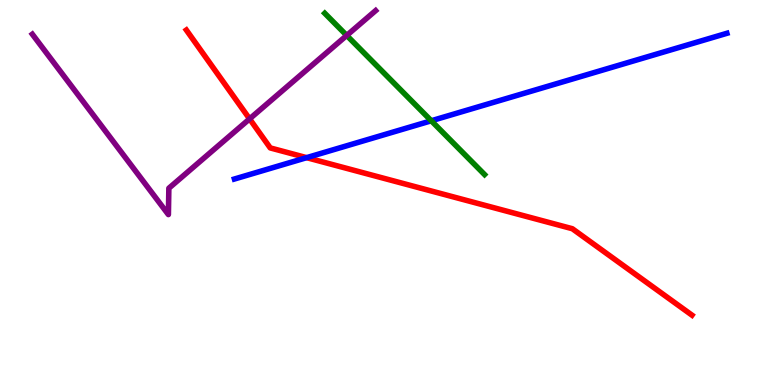[{'lines': ['blue', 'red'], 'intersections': [{'x': 3.96, 'y': 5.91}]}, {'lines': ['green', 'red'], 'intersections': []}, {'lines': ['purple', 'red'], 'intersections': [{'x': 3.22, 'y': 6.91}]}, {'lines': ['blue', 'green'], 'intersections': [{'x': 5.56, 'y': 6.86}]}, {'lines': ['blue', 'purple'], 'intersections': []}, {'lines': ['green', 'purple'], 'intersections': [{'x': 4.47, 'y': 9.08}]}]